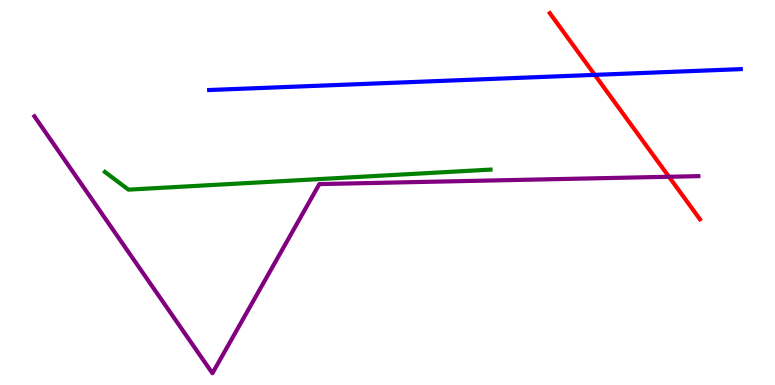[{'lines': ['blue', 'red'], 'intersections': [{'x': 7.67, 'y': 8.06}]}, {'lines': ['green', 'red'], 'intersections': []}, {'lines': ['purple', 'red'], 'intersections': [{'x': 8.63, 'y': 5.41}]}, {'lines': ['blue', 'green'], 'intersections': []}, {'lines': ['blue', 'purple'], 'intersections': []}, {'lines': ['green', 'purple'], 'intersections': []}]